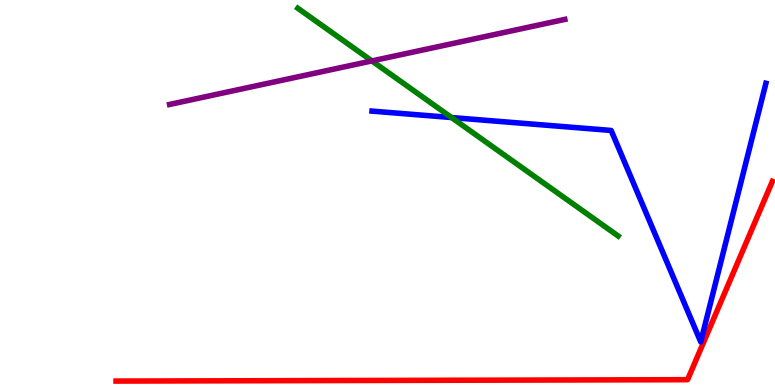[{'lines': ['blue', 'red'], 'intersections': []}, {'lines': ['green', 'red'], 'intersections': []}, {'lines': ['purple', 'red'], 'intersections': []}, {'lines': ['blue', 'green'], 'intersections': [{'x': 5.83, 'y': 6.95}]}, {'lines': ['blue', 'purple'], 'intersections': []}, {'lines': ['green', 'purple'], 'intersections': [{'x': 4.8, 'y': 8.42}]}]